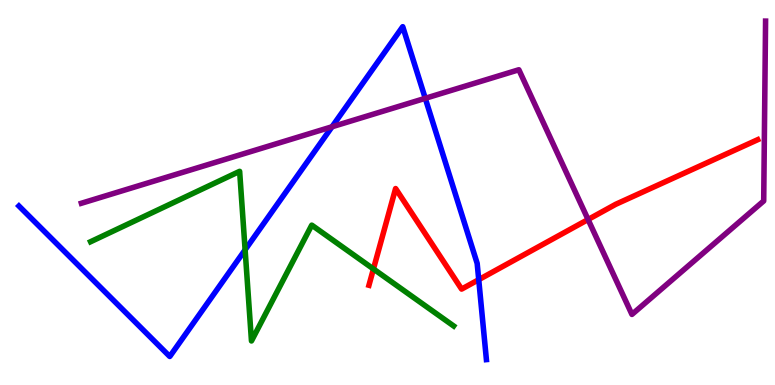[{'lines': ['blue', 'red'], 'intersections': [{'x': 6.18, 'y': 2.74}]}, {'lines': ['green', 'red'], 'intersections': [{'x': 4.82, 'y': 3.01}]}, {'lines': ['purple', 'red'], 'intersections': [{'x': 7.59, 'y': 4.3}]}, {'lines': ['blue', 'green'], 'intersections': [{'x': 3.16, 'y': 3.51}]}, {'lines': ['blue', 'purple'], 'intersections': [{'x': 4.28, 'y': 6.71}, {'x': 5.49, 'y': 7.45}]}, {'lines': ['green', 'purple'], 'intersections': []}]